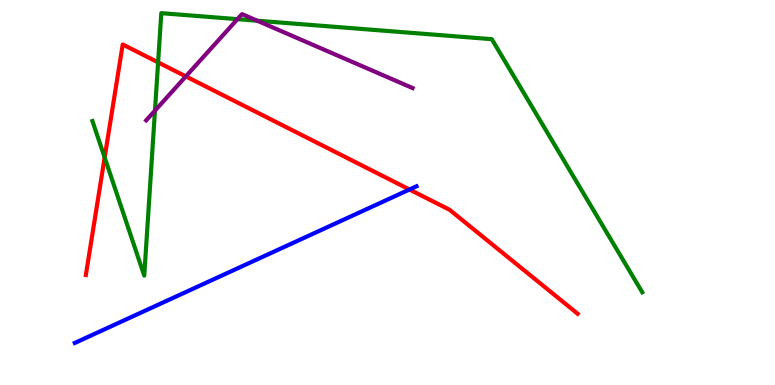[{'lines': ['blue', 'red'], 'intersections': [{'x': 5.28, 'y': 5.08}]}, {'lines': ['green', 'red'], 'intersections': [{'x': 1.35, 'y': 5.91}, {'x': 2.04, 'y': 8.38}]}, {'lines': ['purple', 'red'], 'intersections': [{'x': 2.4, 'y': 8.02}]}, {'lines': ['blue', 'green'], 'intersections': []}, {'lines': ['blue', 'purple'], 'intersections': []}, {'lines': ['green', 'purple'], 'intersections': [{'x': 2.0, 'y': 7.13}, {'x': 3.06, 'y': 9.5}, {'x': 3.32, 'y': 9.46}]}]